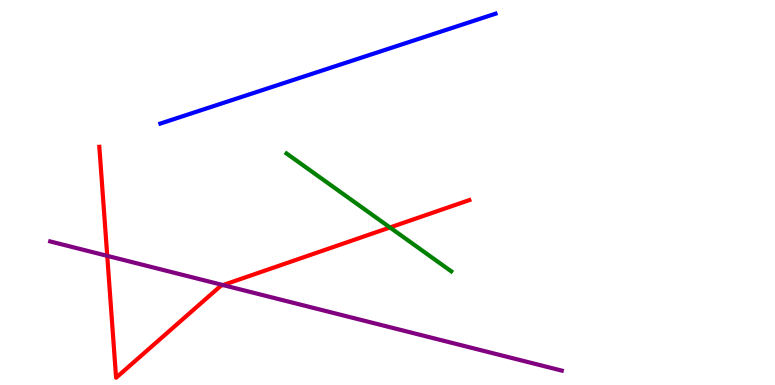[{'lines': ['blue', 'red'], 'intersections': []}, {'lines': ['green', 'red'], 'intersections': [{'x': 5.03, 'y': 4.09}]}, {'lines': ['purple', 'red'], 'intersections': [{'x': 1.38, 'y': 3.35}, {'x': 2.88, 'y': 2.6}]}, {'lines': ['blue', 'green'], 'intersections': []}, {'lines': ['blue', 'purple'], 'intersections': []}, {'lines': ['green', 'purple'], 'intersections': []}]